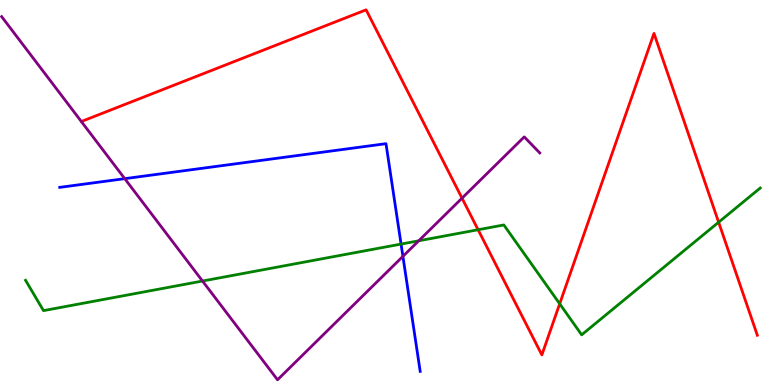[{'lines': ['blue', 'red'], 'intersections': []}, {'lines': ['green', 'red'], 'intersections': [{'x': 6.17, 'y': 4.03}, {'x': 7.22, 'y': 2.11}, {'x': 9.27, 'y': 4.23}]}, {'lines': ['purple', 'red'], 'intersections': [{'x': 5.96, 'y': 4.85}]}, {'lines': ['blue', 'green'], 'intersections': [{'x': 5.18, 'y': 3.66}]}, {'lines': ['blue', 'purple'], 'intersections': [{'x': 1.61, 'y': 5.36}, {'x': 5.2, 'y': 3.34}]}, {'lines': ['green', 'purple'], 'intersections': [{'x': 2.61, 'y': 2.7}, {'x': 5.4, 'y': 3.75}]}]